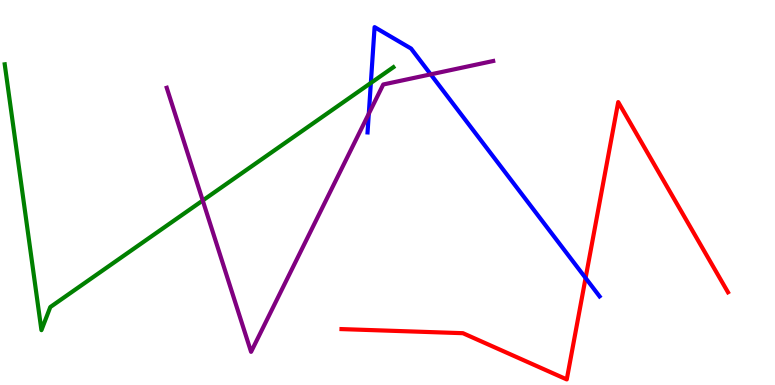[{'lines': ['blue', 'red'], 'intersections': [{'x': 7.56, 'y': 2.78}]}, {'lines': ['green', 'red'], 'intersections': []}, {'lines': ['purple', 'red'], 'intersections': []}, {'lines': ['blue', 'green'], 'intersections': [{'x': 4.79, 'y': 7.85}]}, {'lines': ['blue', 'purple'], 'intersections': [{'x': 4.76, 'y': 7.05}, {'x': 5.56, 'y': 8.07}]}, {'lines': ['green', 'purple'], 'intersections': [{'x': 2.62, 'y': 4.79}]}]